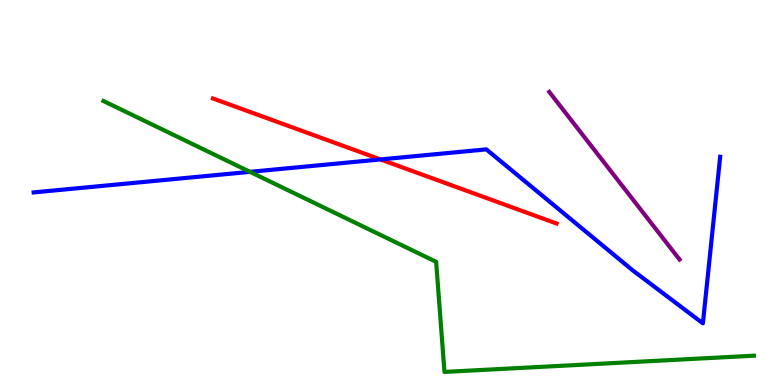[{'lines': ['blue', 'red'], 'intersections': [{'x': 4.91, 'y': 5.86}]}, {'lines': ['green', 'red'], 'intersections': []}, {'lines': ['purple', 'red'], 'intersections': []}, {'lines': ['blue', 'green'], 'intersections': [{'x': 3.23, 'y': 5.54}]}, {'lines': ['blue', 'purple'], 'intersections': []}, {'lines': ['green', 'purple'], 'intersections': []}]